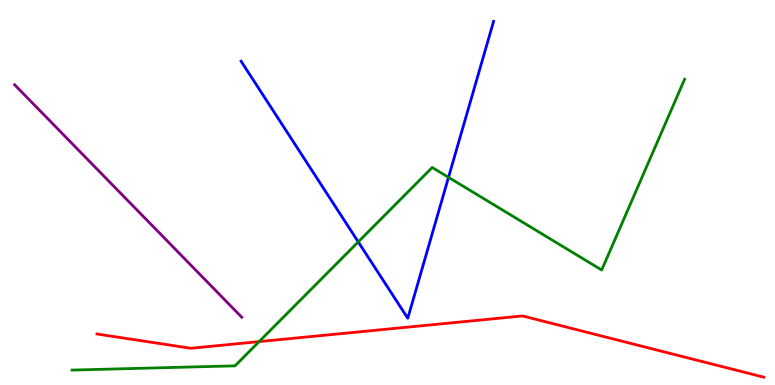[{'lines': ['blue', 'red'], 'intersections': []}, {'lines': ['green', 'red'], 'intersections': [{'x': 3.34, 'y': 1.13}]}, {'lines': ['purple', 'red'], 'intersections': []}, {'lines': ['blue', 'green'], 'intersections': [{'x': 4.62, 'y': 3.72}, {'x': 5.79, 'y': 5.39}]}, {'lines': ['blue', 'purple'], 'intersections': []}, {'lines': ['green', 'purple'], 'intersections': []}]